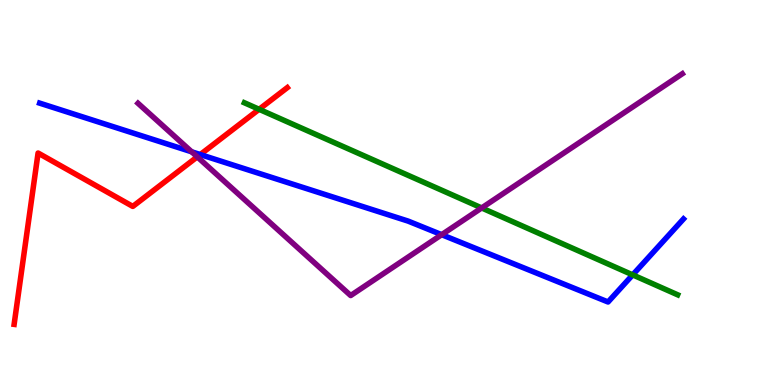[{'lines': ['blue', 'red'], 'intersections': [{'x': 2.58, 'y': 5.99}]}, {'lines': ['green', 'red'], 'intersections': [{'x': 3.34, 'y': 7.16}]}, {'lines': ['purple', 'red'], 'intersections': [{'x': 2.55, 'y': 5.93}]}, {'lines': ['blue', 'green'], 'intersections': [{'x': 8.16, 'y': 2.86}]}, {'lines': ['blue', 'purple'], 'intersections': [{'x': 2.47, 'y': 6.06}, {'x': 5.7, 'y': 3.9}]}, {'lines': ['green', 'purple'], 'intersections': [{'x': 6.22, 'y': 4.6}]}]